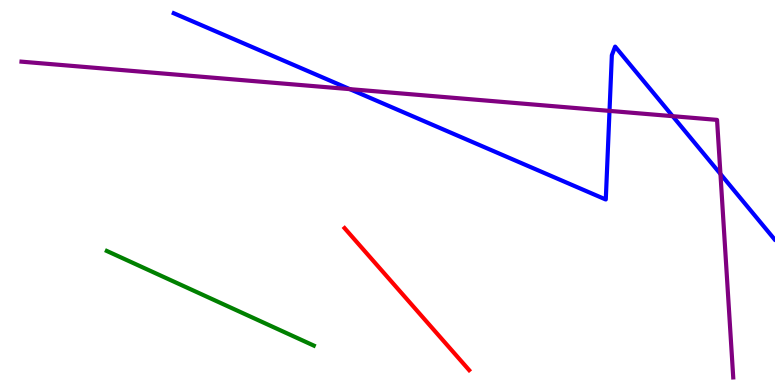[{'lines': ['blue', 'red'], 'intersections': []}, {'lines': ['green', 'red'], 'intersections': []}, {'lines': ['purple', 'red'], 'intersections': []}, {'lines': ['blue', 'green'], 'intersections': []}, {'lines': ['blue', 'purple'], 'intersections': [{'x': 4.51, 'y': 7.68}, {'x': 7.86, 'y': 7.12}, {'x': 8.68, 'y': 6.98}, {'x': 9.3, 'y': 5.48}]}, {'lines': ['green', 'purple'], 'intersections': []}]